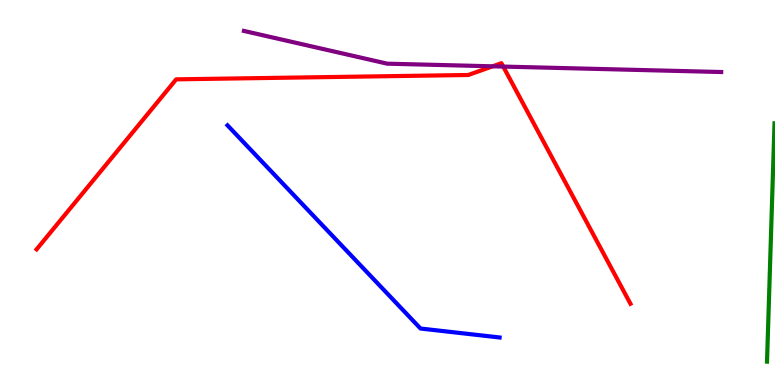[{'lines': ['blue', 'red'], 'intersections': []}, {'lines': ['green', 'red'], 'intersections': []}, {'lines': ['purple', 'red'], 'intersections': [{'x': 6.36, 'y': 8.28}, {'x': 6.49, 'y': 8.27}]}, {'lines': ['blue', 'green'], 'intersections': []}, {'lines': ['blue', 'purple'], 'intersections': []}, {'lines': ['green', 'purple'], 'intersections': []}]